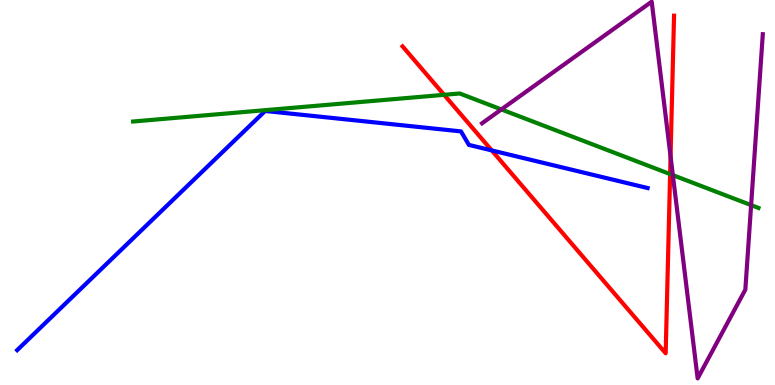[{'lines': ['blue', 'red'], 'intersections': [{'x': 6.35, 'y': 6.09}]}, {'lines': ['green', 'red'], 'intersections': [{'x': 5.73, 'y': 7.54}, {'x': 8.65, 'y': 5.48}]}, {'lines': ['purple', 'red'], 'intersections': [{'x': 8.65, 'y': 5.94}]}, {'lines': ['blue', 'green'], 'intersections': []}, {'lines': ['blue', 'purple'], 'intersections': []}, {'lines': ['green', 'purple'], 'intersections': [{'x': 6.47, 'y': 7.16}, {'x': 8.68, 'y': 5.45}, {'x': 9.69, 'y': 4.67}]}]